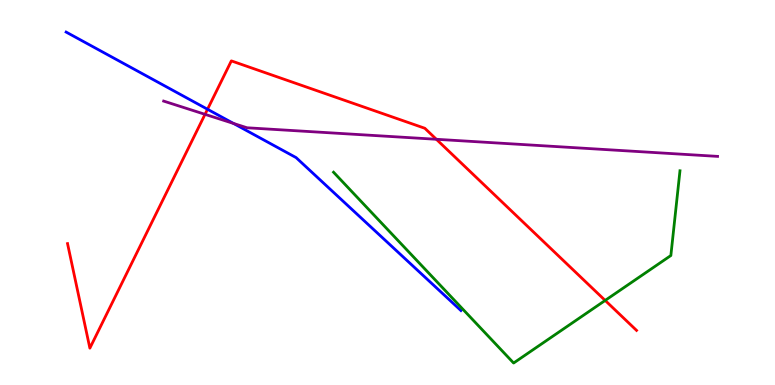[{'lines': ['blue', 'red'], 'intersections': [{'x': 2.68, 'y': 7.16}]}, {'lines': ['green', 'red'], 'intersections': [{'x': 7.81, 'y': 2.2}]}, {'lines': ['purple', 'red'], 'intersections': [{'x': 2.65, 'y': 7.03}, {'x': 5.63, 'y': 6.38}]}, {'lines': ['blue', 'green'], 'intersections': []}, {'lines': ['blue', 'purple'], 'intersections': [{'x': 3.01, 'y': 6.79}]}, {'lines': ['green', 'purple'], 'intersections': []}]